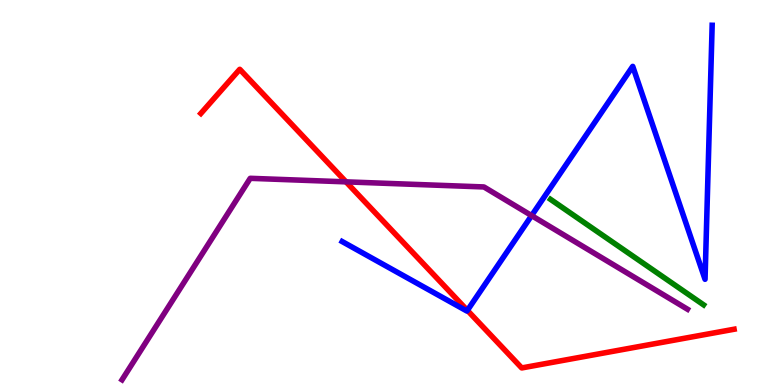[{'lines': ['blue', 'red'], 'intersections': [{'x': 6.03, 'y': 1.94}]}, {'lines': ['green', 'red'], 'intersections': []}, {'lines': ['purple', 'red'], 'intersections': [{'x': 4.46, 'y': 5.28}]}, {'lines': ['blue', 'green'], 'intersections': []}, {'lines': ['blue', 'purple'], 'intersections': [{'x': 6.86, 'y': 4.4}]}, {'lines': ['green', 'purple'], 'intersections': []}]